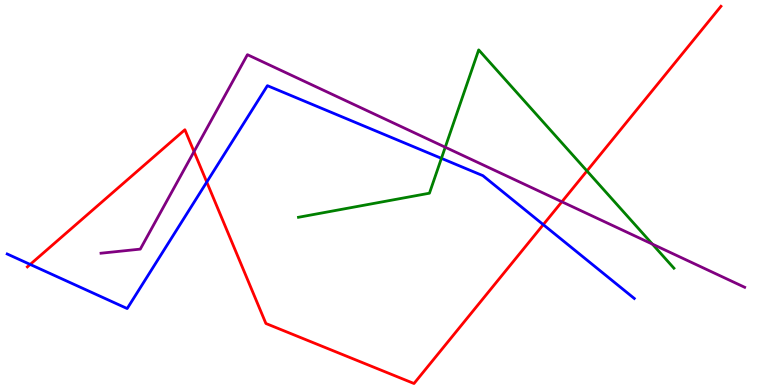[{'lines': ['blue', 'red'], 'intersections': [{'x': 0.389, 'y': 3.13}, {'x': 2.67, 'y': 5.27}, {'x': 7.01, 'y': 4.17}]}, {'lines': ['green', 'red'], 'intersections': [{'x': 7.57, 'y': 5.56}]}, {'lines': ['purple', 'red'], 'intersections': [{'x': 2.5, 'y': 6.06}, {'x': 7.25, 'y': 4.76}]}, {'lines': ['blue', 'green'], 'intersections': [{'x': 5.7, 'y': 5.89}]}, {'lines': ['blue', 'purple'], 'intersections': []}, {'lines': ['green', 'purple'], 'intersections': [{'x': 5.75, 'y': 6.18}, {'x': 8.42, 'y': 3.66}]}]